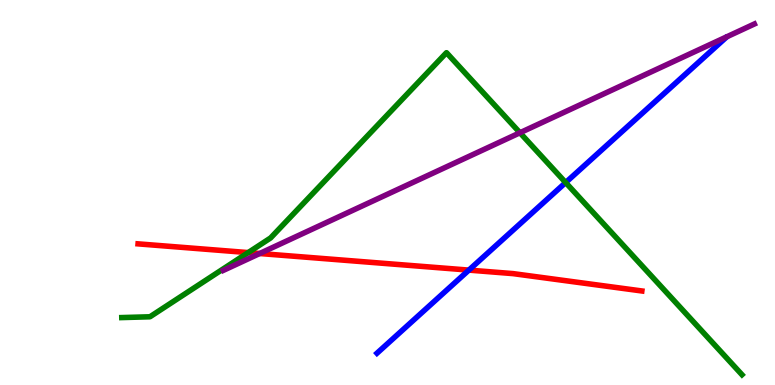[{'lines': ['blue', 'red'], 'intersections': [{'x': 6.05, 'y': 2.98}]}, {'lines': ['green', 'red'], 'intersections': [{'x': 3.2, 'y': 3.44}]}, {'lines': ['purple', 'red'], 'intersections': [{'x': 3.35, 'y': 3.42}]}, {'lines': ['blue', 'green'], 'intersections': [{'x': 7.3, 'y': 5.26}]}, {'lines': ['blue', 'purple'], 'intersections': []}, {'lines': ['green', 'purple'], 'intersections': [{'x': 6.71, 'y': 6.55}]}]